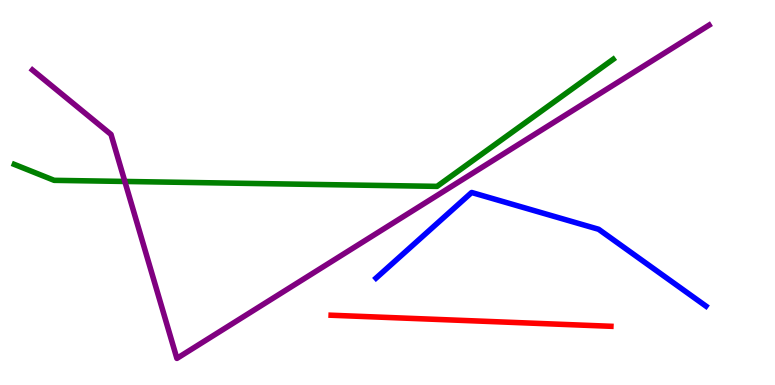[{'lines': ['blue', 'red'], 'intersections': []}, {'lines': ['green', 'red'], 'intersections': []}, {'lines': ['purple', 'red'], 'intersections': []}, {'lines': ['blue', 'green'], 'intersections': []}, {'lines': ['blue', 'purple'], 'intersections': []}, {'lines': ['green', 'purple'], 'intersections': [{'x': 1.61, 'y': 5.29}]}]